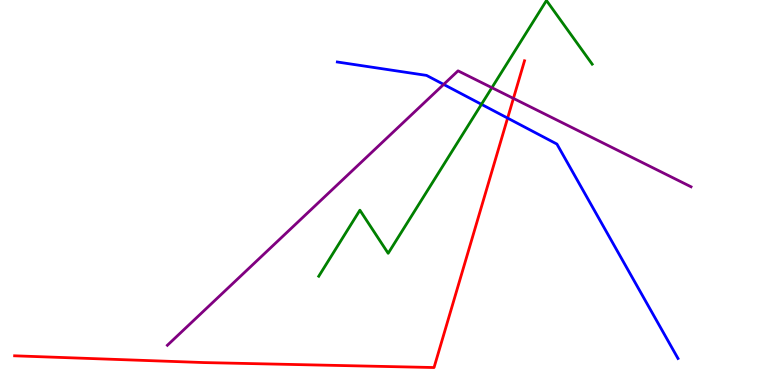[{'lines': ['blue', 'red'], 'intersections': [{'x': 6.55, 'y': 6.93}]}, {'lines': ['green', 'red'], 'intersections': []}, {'lines': ['purple', 'red'], 'intersections': [{'x': 6.62, 'y': 7.44}]}, {'lines': ['blue', 'green'], 'intersections': [{'x': 6.21, 'y': 7.29}]}, {'lines': ['blue', 'purple'], 'intersections': [{'x': 5.72, 'y': 7.81}]}, {'lines': ['green', 'purple'], 'intersections': [{'x': 6.35, 'y': 7.72}]}]